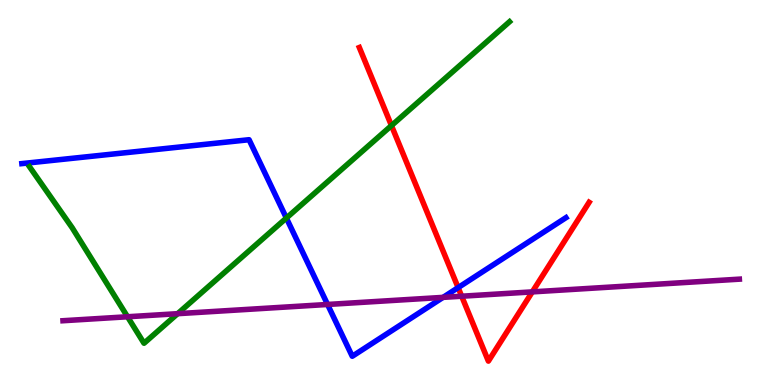[{'lines': ['blue', 'red'], 'intersections': [{'x': 5.91, 'y': 2.53}]}, {'lines': ['green', 'red'], 'intersections': [{'x': 5.05, 'y': 6.74}]}, {'lines': ['purple', 'red'], 'intersections': [{'x': 5.96, 'y': 2.31}, {'x': 6.87, 'y': 2.42}]}, {'lines': ['blue', 'green'], 'intersections': [{'x': 3.7, 'y': 4.34}]}, {'lines': ['blue', 'purple'], 'intersections': [{'x': 4.23, 'y': 2.09}, {'x': 5.72, 'y': 2.28}]}, {'lines': ['green', 'purple'], 'intersections': [{'x': 1.65, 'y': 1.77}, {'x': 2.29, 'y': 1.85}]}]